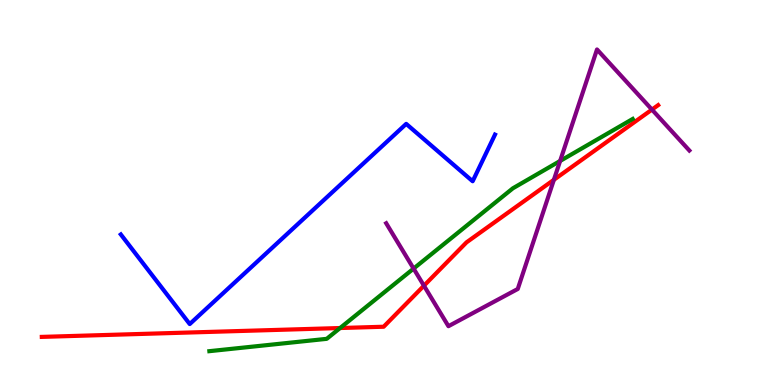[{'lines': ['blue', 'red'], 'intersections': []}, {'lines': ['green', 'red'], 'intersections': [{'x': 4.39, 'y': 1.48}]}, {'lines': ['purple', 'red'], 'intersections': [{'x': 5.47, 'y': 2.58}, {'x': 7.15, 'y': 5.33}, {'x': 8.41, 'y': 7.15}]}, {'lines': ['blue', 'green'], 'intersections': []}, {'lines': ['blue', 'purple'], 'intersections': []}, {'lines': ['green', 'purple'], 'intersections': [{'x': 5.34, 'y': 3.02}, {'x': 7.23, 'y': 5.82}]}]